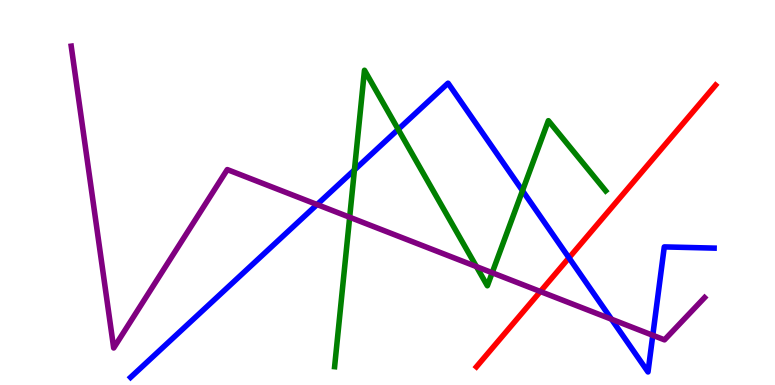[{'lines': ['blue', 'red'], 'intersections': [{'x': 7.34, 'y': 3.3}]}, {'lines': ['green', 'red'], 'intersections': []}, {'lines': ['purple', 'red'], 'intersections': [{'x': 6.97, 'y': 2.43}]}, {'lines': ['blue', 'green'], 'intersections': [{'x': 4.57, 'y': 5.59}, {'x': 5.14, 'y': 6.64}, {'x': 6.74, 'y': 5.05}]}, {'lines': ['blue', 'purple'], 'intersections': [{'x': 4.09, 'y': 4.69}, {'x': 7.89, 'y': 1.71}, {'x': 8.42, 'y': 1.29}]}, {'lines': ['green', 'purple'], 'intersections': [{'x': 4.51, 'y': 4.36}, {'x': 6.15, 'y': 3.08}, {'x': 6.35, 'y': 2.92}]}]